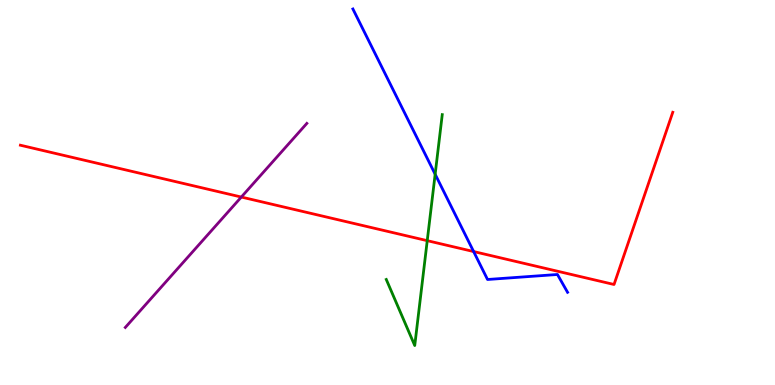[{'lines': ['blue', 'red'], 'intersections': [{'x': 6.11, 'y': 3.47}]}, {'lines': ['green', 'red'], 'intersections': [{'x': 5.51, 'y': 3.75}]}, {'lines': ['purple', 'red'], 'intersections': [{'x': 3.11, 'y': 4.88}]}, {'lines': ['blue', 'green'], 'intersections': [{'x': 5.61, 'y': 5.47}]}, {'lines': ['blue', 'purple'], 'intersections': []}, {'lines': ['green', 'purple'], 'intersections': []}]